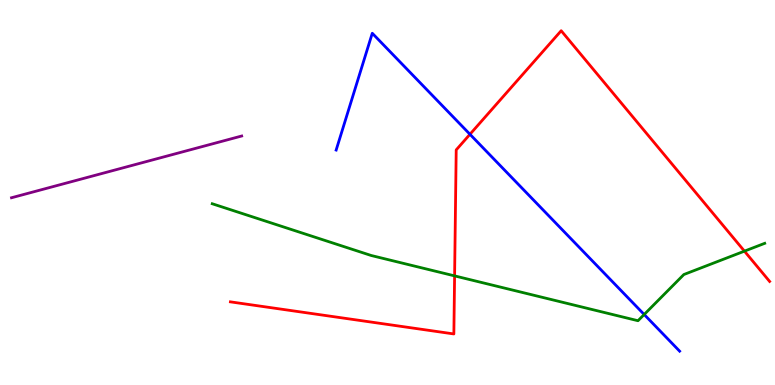[{'lines': ['blue', 'red'], 'intersections': [{'x': 6.06, 'y': 6.51}]}, {'lines': ['green', 'red'], 'intersections': [{'x': 5.87, 'y': 2.83}, {'x': 9.61, 'y': 3.48}]}, {'lines': ['purple', 'red'], 'intersections': []}, {'lines': ['blue', 'green'], 'intersections': [{'x': 8.31, 'y': 1.83}]}, {'lines': ['blue', 'purple'], 'intersections': []}, {'lines': ['green', 'purple'], 'intersections': []}]